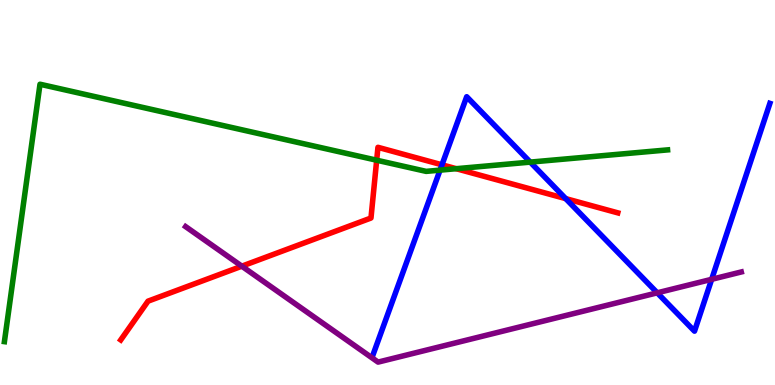[{'lines': ['blue', 'red'], 'intersections': [{'x': 5.7, 'y': 5.72}, {'x': 7.3, 'y': 4.84}]}, {'lines': ['green', 'red'], 'intersections': [{'x': 4.86, 'y': 5.84}, {'x': 5.89, 'y': 5.62}]}, {'lines': ['purple', 'red'], 'intersections': [{'x': 3.12, 'y': 3.09}]}, {'lines': ['blue', 'green'], 'intersections': [{'x': 5.68, 'y': 5.58}, {'x': 6.84, 'y': 5.79}]}, {'lines': ['blue', 'purple'], 'intersections': [{'x': 8.48, 'y': 2.39}, {'x': 9.18, 'y': 2.75}]}, {'lines': ['green', 'purple'], 'intersections': []}]